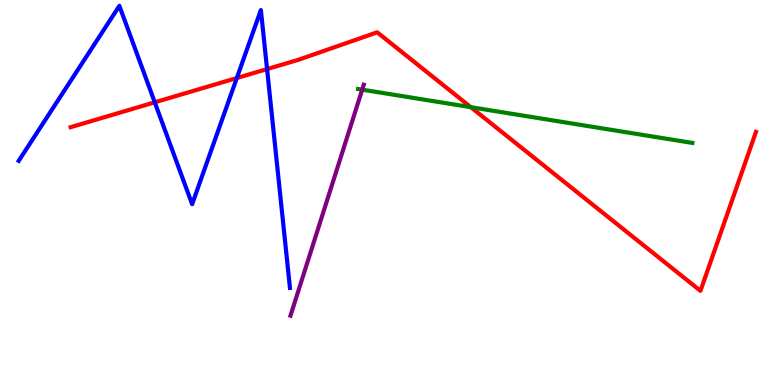[{'lines': ['blue', 'red'], 'intersections': [{'x': 2.0, 'y': 7.34}, {'x': 3.06, 'y': 7.97}, {'x': 3.45, 'y': 8.21}]}, {'lines': ['green', 'red'], 'intersections': [{'x': 6.08, 'y': 7.22}]}, {'lines': ['purple', 'red'], 'intersections': []}, {'lines': ['blue', 'green'], 'intersections': []}, {'lines': ['blue', 'purple'], 'intersections': []}, {'lines': ['green', 'purple'], 'intersections': [{'x': 4.67, 'y': 7.67}]}]